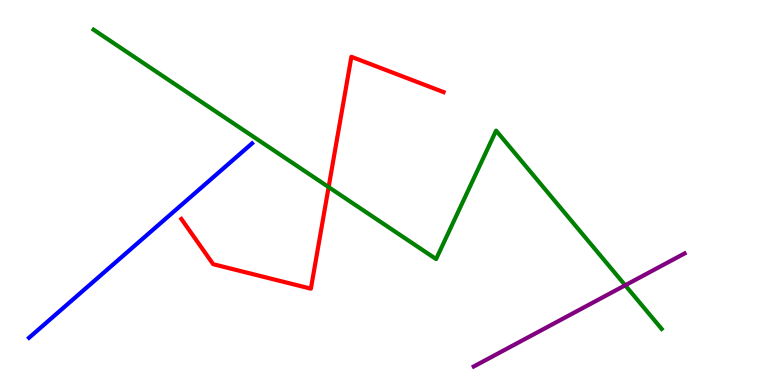[{'lines': ['blue', 'red'], 'intersections': []}, {'lines': ['green', 'red'], 'intersections': [{'x': 4.24, 'y': 5.14}]}, {'lines': ['purple', 'red'], 'intersections': []}, {'lines': ['blue', 'green'], 'intersections': []}, {'lines': ['blue', 'purple'], 'intersections': []}, {'lines': ['green', 'purple'], 'intersections': [{'x': 8.07, 'y': 2.59}]}]